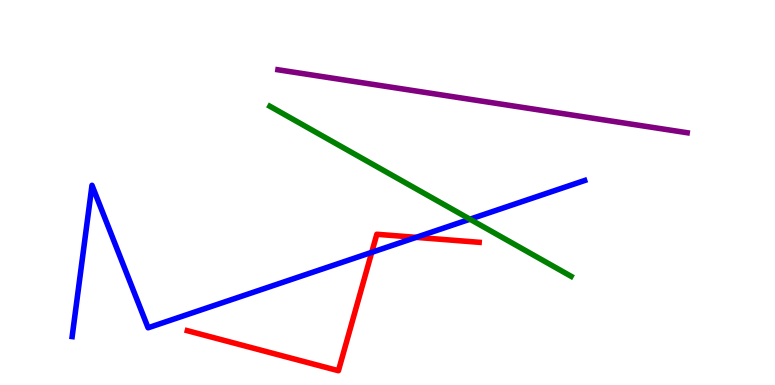[{'lines': ['blue', 'red'], 'intersections': [{'x': 4.8, 'y': 3.45}, {'x': 5.37, 'y': 3.83}]}, {'lines': ['green', 'red'], 'intersections': []}, {'lines': ['purple', 'red'], 'intersections': []}, {'lines': ['blue', 'green'], 'intersections': [{'x': 6.06, 'y': 4.31}]}, {'lines': ['blue', 'purple'], 'intersections': []}, {'lines': ['green', 'purple'], 'intersections': []}]